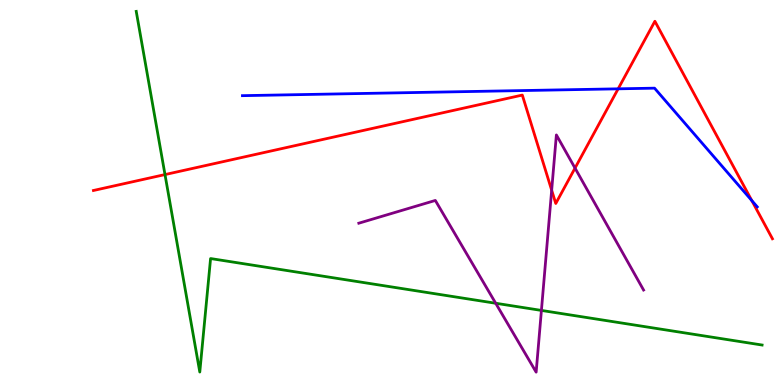[{'lines': ['blue', 'red'], 'intersections': [{'x': 7.98, 'y': 7.69}, {'x': 9.7, 'y': 4.79}]}, {'lines': ['green', 'red'], 'intersections': [{'x': 2.13, 'y': 5.47}]}, {'lines': ['purple', 'red'], 'intersections': [{'x': 7.12, 'y': 5.06}, {'x': 7.42, 'y': 5.63}]}, {'lines': ['blue', 'green'], 'intersections': []}, {'lines': ['blue', 'purple'], 'intersections': []}, {'lines': ['green', 'purple'], 'intersections': [{'x': 6.4, 'y': 2.12}, {'x': 6.99, 'y': 1.94}]}]